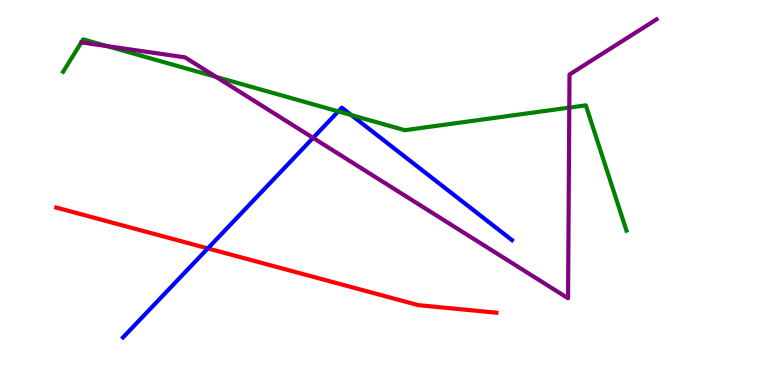[{'lines': ['blue', 'red'], 'intersections': [{'x': 2.68, 'y': 3.55}]}, {'lines': ['green', 'red'], 'intersections': []}, {'lines': ['purple', 'red'], 'intersections': []}, {'lines': ['blue', 'green'], 'intersections': [{'x': 4.37, 'y': 7.11}, {'x': 4.53, 'y': 7.01}]}, {'lines': ['blue', 'purple'], 'intersections': [{'x': 4.04, 'y': 6.42}]}, {'lines': ['green', 'purple'], 'intersections': [{'x': 1.38, 'y': 8.8}, {'x': 2.79, 'y': 8.0}, {'x': 7.35, 'y': 7.2}]}]